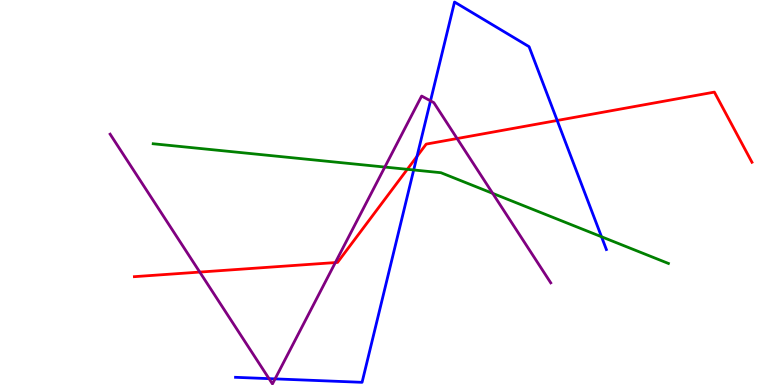[{'lines': ['blue', 'red'], 'intersections': [{'x': 5.38, 'y': 5.94}, {'x': 7.19, 'y': 6.87}]}, {'lines': ['green', 'red'], 'intersections': [{'x': 5.26, 'y': 5.6}]}, {'lines': ['purple', 'red'], 'intersections': [{'x': 2.58, 'y': 2.93}, {'x': 4.33, 'y': 3.18}, {'x': 5.9, 'y': 6.4}]}, {'lines': ['blue', 'green'], 'intersections': [{'x': 5.34, 'y': 5.59}, {'x': 7.76, 'y': 3.85}]}, {'lines': ['blue', 'purple'], 'intersections': [{'x': 3.47, 'y': 0.165}, {'x': 3.55, 'y': 0.159}, {'x': 5.55, 'y': 7.38}]}, {'lines': ['green', 'purple'], 'intersections': [{'x': 4.97, 'y': 5.66}, {'x': 6.36, 'y': 4.98}]}]